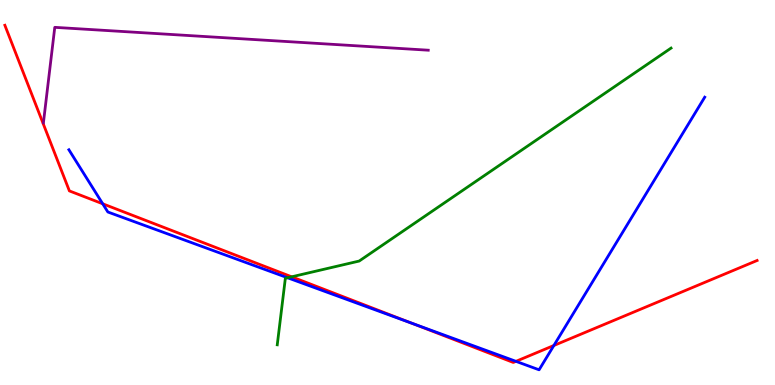[{'lines': ['blue', 'red'], 'intersections': [{'x': 1.33, 'y': 4.71}, {'x': 5.31, 'y': 1.61}, {'x': 6.66, 'y': 0.614}, {'x': 7.15, 'y': 1.03}]}, {'lines': ['green', 'red'], 'intersections': [{'x': 3.76, 'y': 2.81}]}, {'lines': ['purple', 'red'], 'intersections': []}, {'lines': ['blue', 'green'], 'intersections': [{'x': 3.71, 'y': 2.79}]}, {'lines': ['blue', 'purple'], 'intersections': []}, {'lines': ['green', 'purple'], 'intersections': []}]